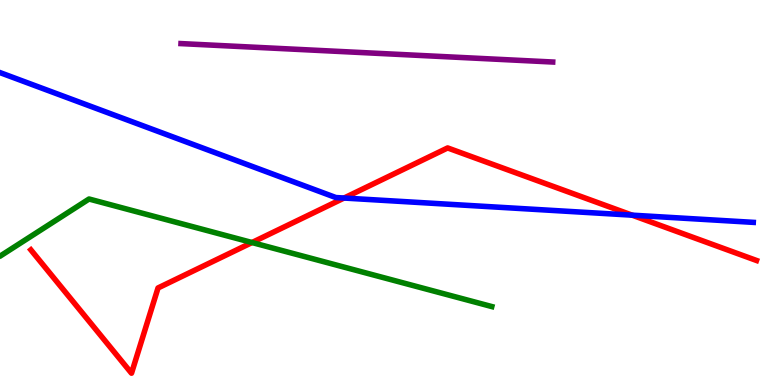[{'lines': ['blue', 'red'], 'intersections': [{'x': 4.44, 'y': 4.86}, {'x': 8.16, 'y': 4.41}]}, {'lines': ['green', 'red'], 'intersections': [{'x': 3.25, 'y': 3.7}]}, {'lines': ['purple', 'red'], 'intersections': []}, {'lines': ['blue', 'green'], 'intersections': []}, {'lines': ['blue', 'purple'], 'intersections': []}, {'lines': ['green', 'purple'], 'intersections': []}]